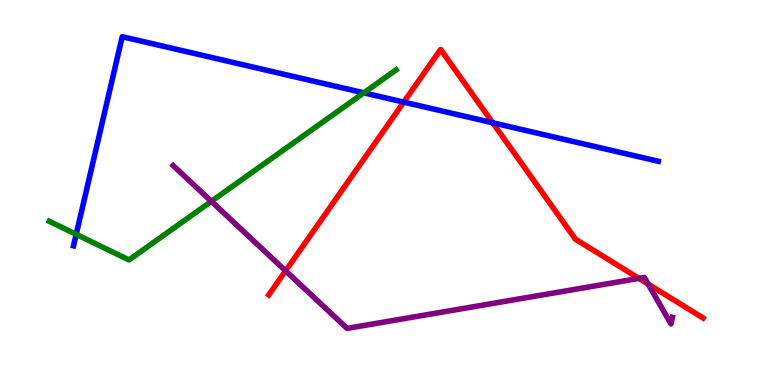[{'lines': ['blue', 'red'], 'intersections': [{'x': 5.21, 'y': 7.35}, {'x': 6.36, 'y': 6.81}]}, {'lines': ['green', 'red'], 'intersections': []}, {'lines': ['purple', 'red'], 'intersections': [{'x': 3.69, 'y': 2.97}, {'x': 8.24, 'y': 2.77}, {'x': 8.36, 'y': 2.62}]}, {'lines': ['blue', 'green'], 'intersections': [{'x': 0.983, 'y': 3.91}, {'x': 4.69, 'y': 7.59}]}, {'lines': ['blue', 'purple'], 'intersections': []}, {'lines': ['green', 'purple'], 'intersections': [{'x': 2.73, 'y': 4.77}]}]